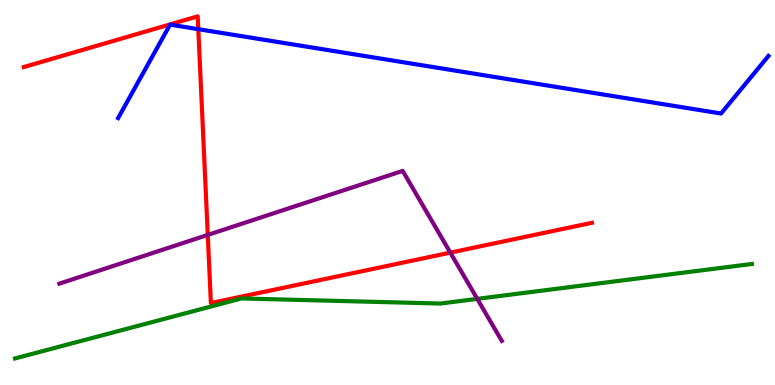[{'lines': ['blue', 'red'], 'intersections': [{'x': 2.56, 'y': 9.24}]}, {'lines': ['green', 'red'], 'intersections': []}, {'lines': ['purple', 'red'], 'intersections': [{'x': 2.68, 'y': 3.9}, {'x': 5.81, 'y': 3.44}]}, {'lines': ['blue', 'green'], 'intersections': []}, {'lines': ['blue', 'purple'], 'intersections': []}, {'lines': ['green', 'purple'], 'intersections': [{'x': 6.16, 'y': 2.24}]}]